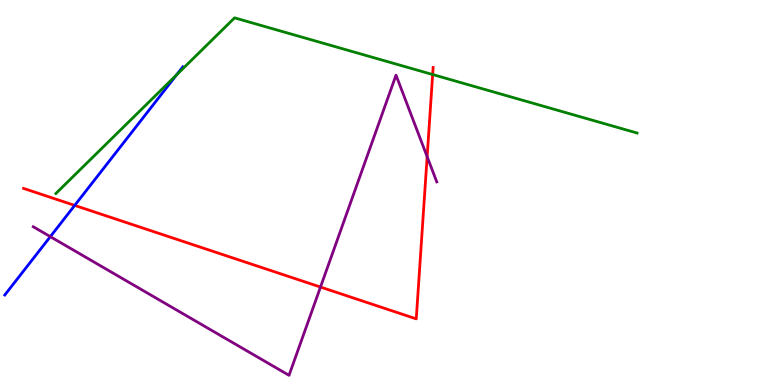[{'lines': ['blue', 'red'], 'intersections': [{'x': 0.964, 'y': 4.66}]}, {'lines': ['green', 'red'], 'intersections': [{'x': 5.58, 'y': 8.06}]}, {'lines': ['purple', 'red'], 'intersections': [{'x': 4.14, 'y': 2.54}, {'x': 5.51, 'y': 5.93}]}, {'lines': ['blue', 'green'], 'intersections': [{'x': 2.28, 'y': 8.05}]}, {'lines': ['blue', 'purple'], 'intersections': [{'x': 0.649, 'y': 3.85}]}, {'lines': ['green', 'purple'], 'intersections': []}]